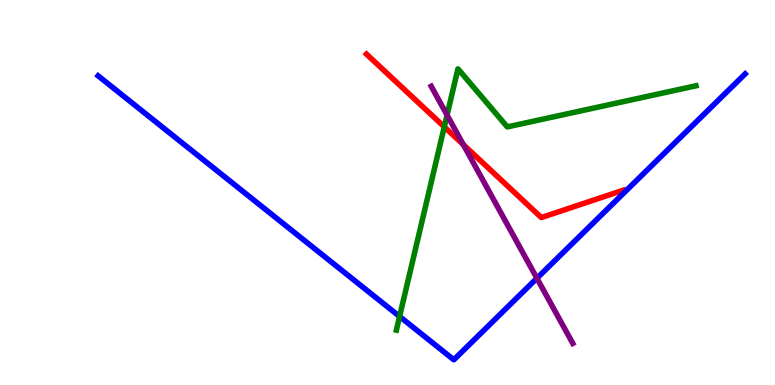[{'lines': ['blue', 'red'], 'intersections': []}, {'lines': ['green', 'red'], 'intersections': [{'x': 5.73, 'y': 6.71}]}, {'lines': ['purple', 'red'], 'intersections': [{'x': 5.98, 'y': 6.24}]}, {'lines': ['blue', 'green'], 'intersections': [{'x': 5.16, 'y': 1.78}]}, {'lines': ['blue', 'purple'], 'intersections': [{'x': 6.93, 'y': 2.77}]}, {'lines': ['green', 'purple'], 'intersections': [{'x': 5.77, 'y': 7.01}]}]